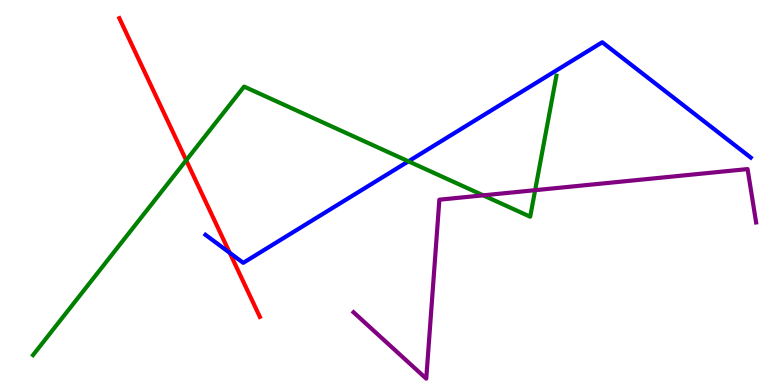[{'lines': ['blue', 'red'], 'intersections': [{'x': 2.96, 'y': 3.43}]}, {'lines': ['green', 'red'], 'intersections': [{'x': 2.4, 'y': 5.84}]}, {'lines': ['purple', 'red'], 'intersections': []}, {'lines': ['blue', 'green'], 'intersections': [{'x': 5.27, 'y': 5.81}]}, {'lines': ['blue', 'purple'], 'intersections': []}, {'lines': ['green', 'purple'], 'intersections': [{'x': 6.24, 'y': 4.93}, {'x': 6.9, 'y': 5.06}]}]